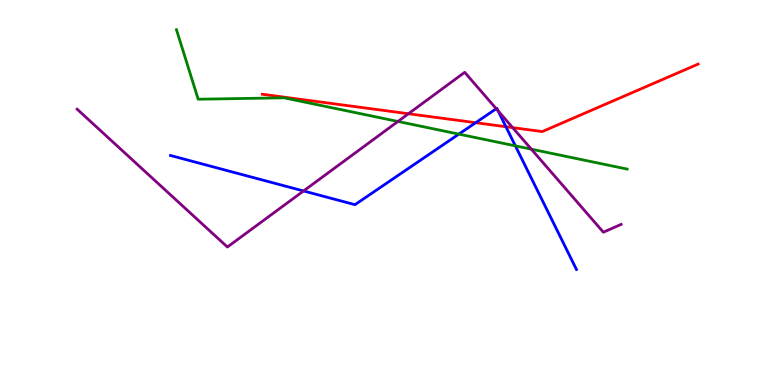[{'lines': ['blue', 'red'], 'intersections': [{'x': 6.14, 'y': 6.81}, {'x': 6.53, 'y': 6.71}]}, {'lines': ['green', 'red'], 'intersections': []}, {'lines': ['purple', 'red'], 'intersections': [{'x': 5.27, 'y': 7.05}, {'x': 6.61, 'y': 6.68}]}, {'lines': ['blue', 'green'], 'intersections': [{'x': 5.92, 'y': 6.52}, {'x': 6.65, 'y': 6.21}]}, {'lines': ['blue', 'purple'], 'intersections': [{'x': 3.92, 'y': 5.04}, {'x': 6.4, 'y': 7.18}, {'x': 6.43, 'y': 7.12}]}, {'lines': ['green', 'purple'], 'intersections': [{'x': 5.13, 'y': 6.85}, {'x': 6.86, 'y': 6.13}]}]